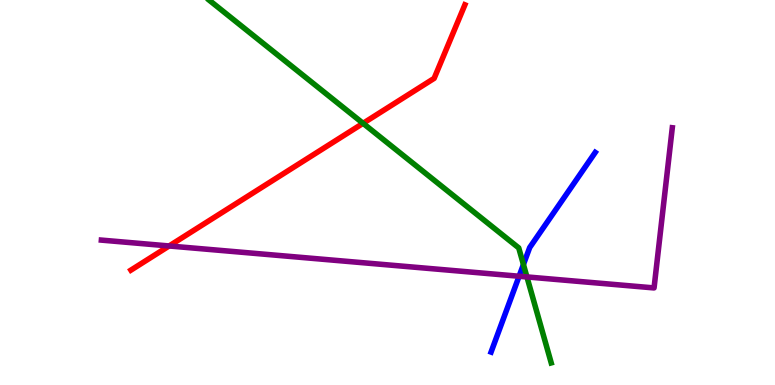[{'lines': ['blue', 'red'], 'intersections': []}, {'lines': ['green', 'red'], 'intersections': [{'x': 4.68, 'y': 6.8}]}, {'lines': ['purple', 'red'], 'intersections': [{'x': 2.18, 'y': 3.61}]}, {'lines': ['blue', 'green'], 'intersections': [{'x': 6.75, 'y': 3.13}]}, {'lines': ['blue', 'purple'], 'intersections': [{'x': 6.7, 'y': 2.82}]}, {'lines': ['green', 'purple'], 'intersections': [{'x': 6.8, 'y': 2.81}]}]